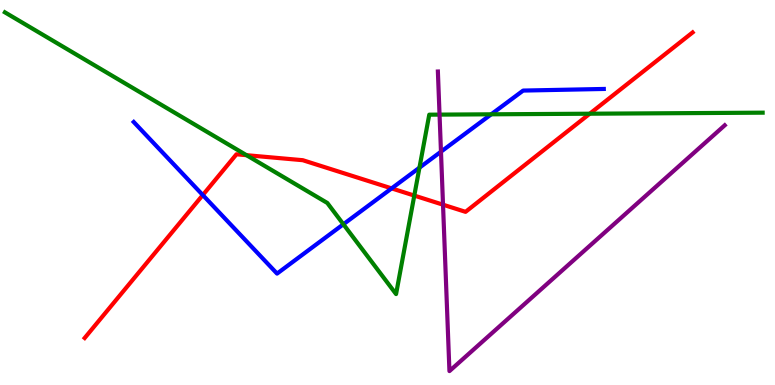[{'lines': ['blue', 'red'], 'intersections': [{'x': 2.62, 'y': 4.93}, {'x': 5.05, 'y': 5.11}]}, {'lines': ['green', 'red'], 'intersections': [{'x': 3.18, 'y': 5.97}, {'x': 5.35, 'y': 4.92}, {'x': 7.61, 'y': 7.05}]}, {'lines': ['purple', 'red'], 'intersections': [{'x': 5.72, 'y': 4.68}]}, {'lines': ['blue', 'green'], 'intersections': [{'x': 4.43, 'y': 4.17}, {'x': 5.41, 'y': 5.64}, {'x': 6.34, 'y': 7.03}]}, {'lines': ['blue', 'purple'], 'intersections': [{'x': 5.69, 'y': 6.06}]}, {'lines': ['green', 'purple'], 'intersections': [{'x': 5.67, 'y': 7.02}]}]